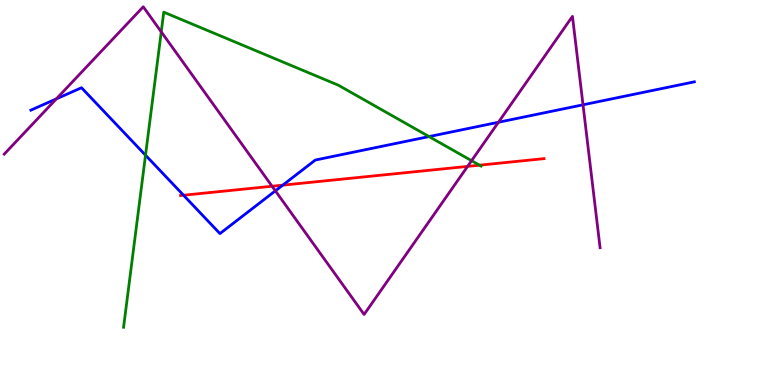[{'lines': ['blue', 'red'], 'intersections': [{'x': 2.37, 'y': 4.93}, {'x': 3.65, 'y': 5.19}]}, {'lines': ['green', 'red'], 'intersections': [{'x': 6.19, 'y': 5.71}]}, {'lines': ['purple', 'red'], 'intersections': [{'x': 3.51, 'y': 5.16}, {'x': 6.03, 'y': 5.68}]}, {'lines': ['blue', 'green'], 'intersections': [{'x': 1.88, 'y': 5.97}, {'x': 5.54, 'y': 6.45}]}, {'lines': ['blue', 'purple'], 'intersections': [{'x': 0.728, 'y': 7.43}, {'x': 3.55, 'y': 5.04}, {'x': 6.43, 'y': 6.82}, {'x': 7.52, 'y': 7.28}]}, {'lines': ['green', 'purple'], 'intersections': [{'x': 2.08, 'y': 9.17}, {'x': 6.08, 'y': 5.83}]}]